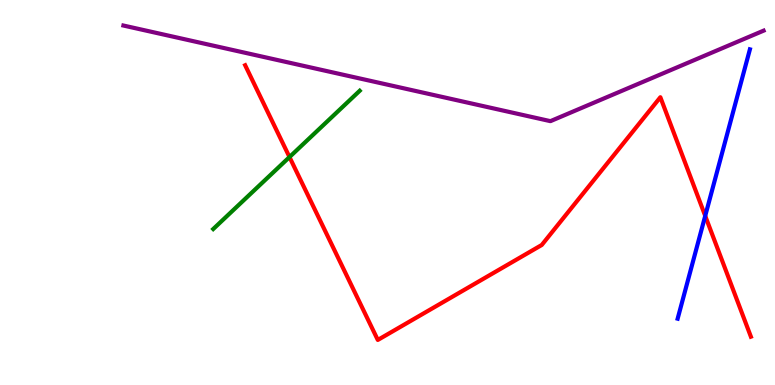[{'lines': ['blue', 'red'], 'intersections': [{'x': 9.1, 'y': 4.39}]}, {'lines': ['green', 'red'], 'intersections': [{'x': 3.74, 'y': 5.92}]}, {'lines': ['purple', 'red'], 'intersections': []}, {'lines': ['blue', 'green'], 'intersections': []}, {'lines': ['blue', 'purple'], 'intersections': []}, {'lines': ['green', 'purple'], 'intersections': []}]